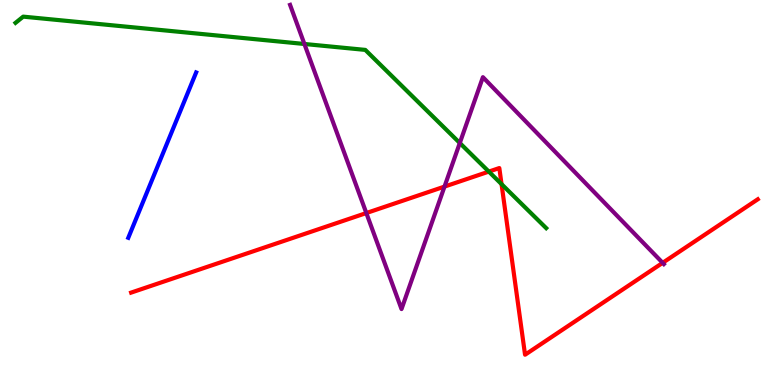[{'lines': ['blue', 'red'], 'intersections': []}, {'lines': ['green', 'red'], 'intersections': [{'x': 6.31, 'y': 5.54}, {'x': 6.47, 'y': 5.22}]}, {'lines': ['purple', 'red'], 'intersections': [{'x': 4.73, 'y': 4.47}, {'x': 5.74, 'y': 5.15}, {'x': 8.55, 'y': 3.17}]}, {'lines': ['blue', 'green'], 'intersections': []}, {'lines': ['blue', 'purple'], 'intersections': []}, {'lines': ['green', 'purple'], 'intersections': [{'x': 3.93, 'y': 8.86}, {'x': 5.93, 'y': 6.29}]}]